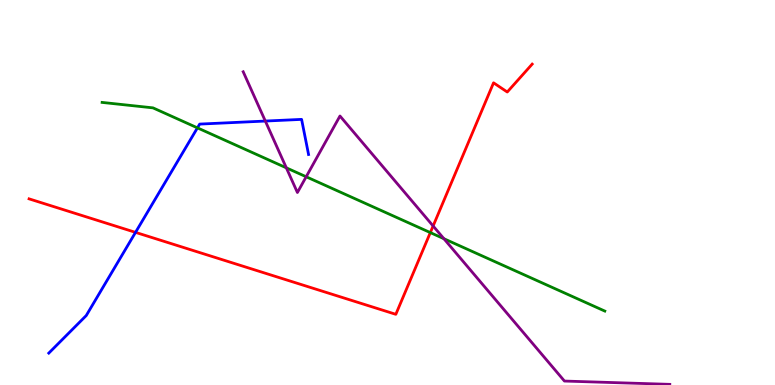[{'lines': ['blue', 'red'], 'intersections': [{'x': 1.75, 'y': 3.96}]}, {'lines': ['green', 'red'], 'intersections': [{'x': 5.55, 'y': 3.96}]}, {'lines': ['purple', 'red'], 'intersections': [{'x': 5.59, 'y': 4.13}]}, {'lines': ['blue', 'green'], 'intersections': [{'x': 2.55, 'y': 6.68}]}, {'lines': ['blue', 'purple'], 'intersections': [{'x': 3.42, 'y': 6.86}]}, {'lines': ['green', 'purple'], 'intersections': [{'x': 3.69, 'y': 5.64}, {'x': 3.95, 'y': 5.41}, {'x': 5.73, 'y': 3.8}]}]